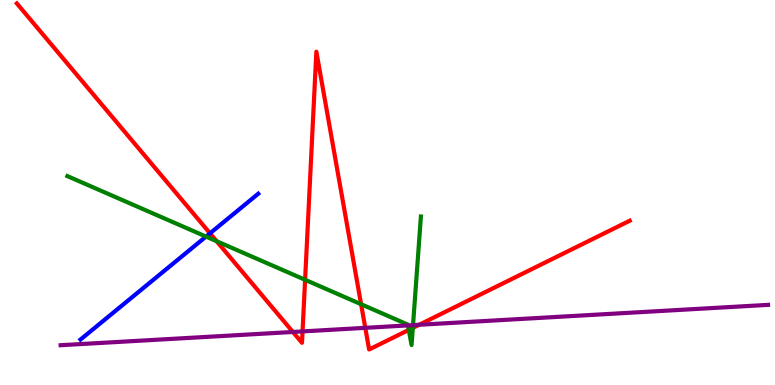[{'lines': ['blue', 'red'], 'intersections': [{'x': 2.71, 'y': 3.94}]}, {'lines': ['green', 'red'], 'intersections': [{'x': 2.8, 'y': 3.74}, {'x': 3.94, 'y': 2.73}, {'x': 4.66, 'y': 2.1}, {'x': 5.27, 'y': 1.43}, {'x': 5.33, 'y': 1.48}]}, {'lines': ['purple', 'red'], 'intersections': [{'x': 3.78, 'y': 1.38}, {'x': 3.9, 'y': 1.39}, {'x': 4.71, 'y': 1.48}, {'x': 5.41, 'y': 1.56}]}, {'lines': ['blue', 'green'], 'intersections': [{'x': 2.66, 'y': 3.86}]}, {'lines': ['blue', 'purple'], 'intersections': []}, {'lines': ['green', 'purple'], 'intersections': [{'x': 5.26, 'y': 1.55}, {'x': 5.33, 'y': 1.56}]}]